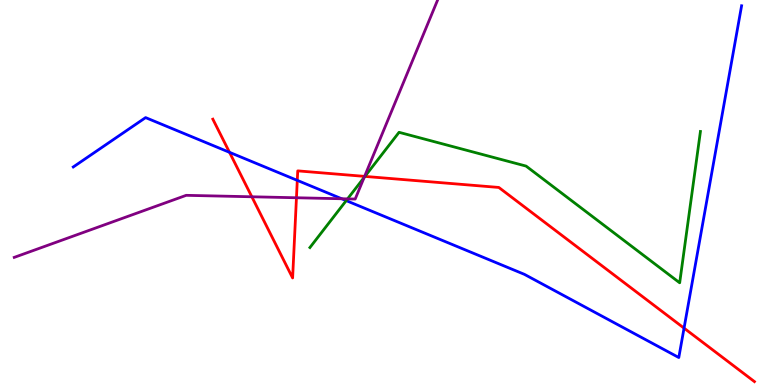[{'lines': ['blue', 'red'], 'intersections': [{'x': 2.96, 'y': 6.04}, {'x': 3.84, 'y': 5.32}, {'x': 8.83, 'y': 1.48}]}, {'lines': ['green', 'red'], 'intersections': [{'x': 4.71, 'y': 5.42}]}, {'lines': ['purple', 'red'], 'intersections': [{'x': 3.25, 'y': 4.89}, {'x': 3.83, 'y': 4.86}, {'x': 4.7, 'y': 5.42}]}, {'lines': ['blue', 'green'], 'intersections': [{'x': 4.47, 'y': 4.79}]}, {'lines': ['blue', 'purple'], 'intersections': [{'x': 4.41, 'y': 4.84}]}, {'lines': ['green', 'purple'], 'intersections': [{'x': 4.48, 'y': 4.83}, {'x': 4.7, 'y': 5.39}]}]